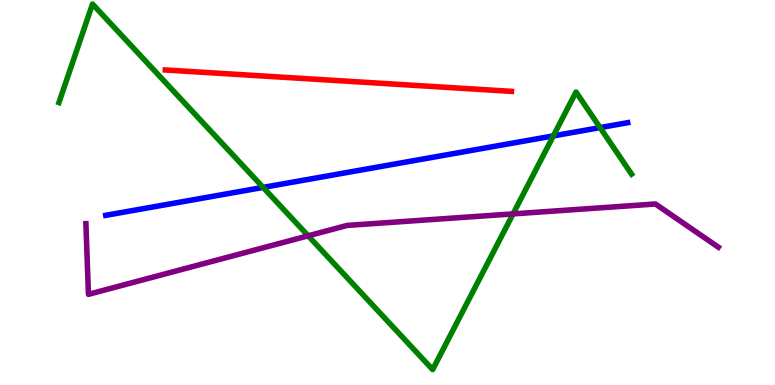[{'lines': ['blue', 'red'], 'intersections': []}, {'lines': ['green', 'red'], 'intersections': []}, {'lines': ['purple', 'red'], 'intersections': []}, {'lines': ['blue', 'green'], 'intersections': [{'x': 3.4, 'y': 5.13}, {'x': 7.14, 'y': 6.47}, {'x': 7.74, 'y': 6.69}]}, {'lines': ['blue', 'purple'], 'intersections': []}, {'lines': ['green', 'purple'], 'intersections': [{'x': 3.98, 'y': 3.88}, {'x': 6.62, 'y': 4.44}]}]